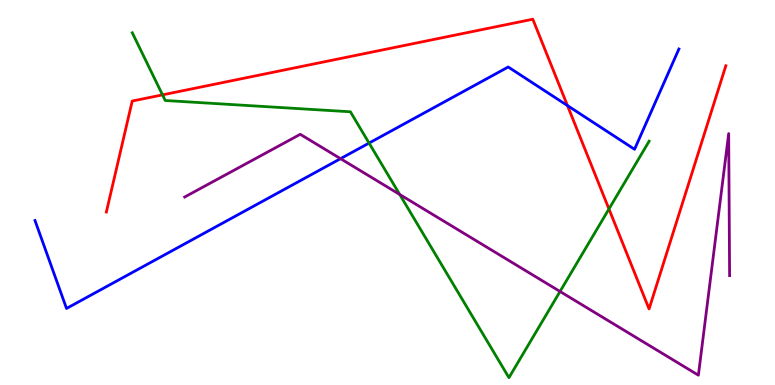[{'lines': ['blue', 'red'], 'intersections': [{'x': 7.32, 'y': 7.26}]}, {'lines': ['green', 'red'], 'intersections': [{'x': 2.1, 'y': 7.54}, {'x': 7.86, 'y': 4.57}]}, {'lines': ['purple', 'red'], 'intersections': []}, {'lines': ['blue', 'green'], 'intersections': [{'x': 4.76, 'y': 6.28}]}, {'lines': ['blue', 'purple'], 'intersections': [{'x': 4.39, 'y': 5.88}]}, {'lines': ['green', 'purple'], 'intersections': [{'x': 5.16, 'y': 4.95}, {'x': 7.23, 'y': 2.43}]}]